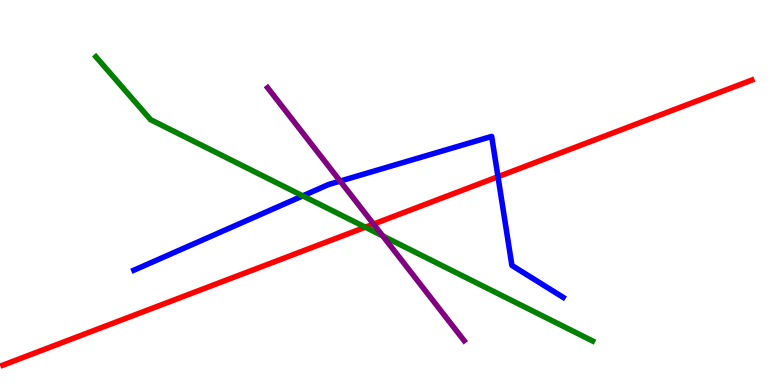[{'lines': ['blue', 'red'], 'intersections': [{'x': 6.43, 'y': 5.41}]}, {'lines': ['green', 'red'], 'intersections': [{'x': 4.71, 'y': 4.1}]}, {'lines': ['purple', 'red'], 'intersections': [{'x': 4.82, 'y': 4.18}]}, {'lines': ['blue', 'green'], 'intersections': [{'x': 3.91, 'y': 4.91}]}, {'lines': ['blue', 'purple'], 'intersections': [{'x': 4.39, 'y': 5.3}]}, {'lines': ['green', 'purple'], 'intersections': [{'x': 4.94, 'y': 3.87}]}]